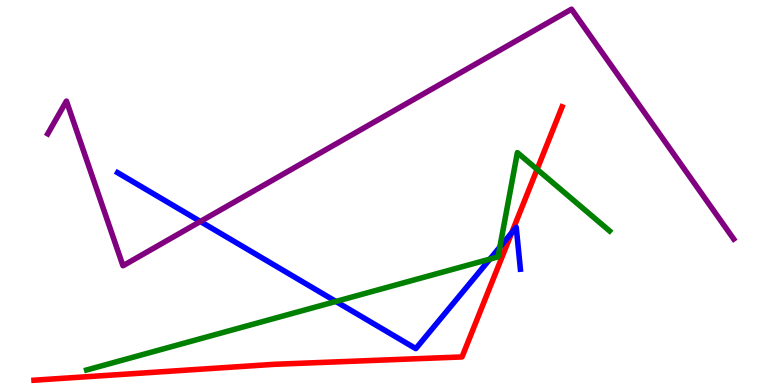[{'lines': ['blue', 'red'], 'intersections': [{'x': 6.6, 'y': 3.95}]}, {'lines': ['green', 'red'], 'intersections': [{'x': 6.93, 'y': 5.6}]}, {'lines': ['purple', 'red'], 'intersections': []}, {'lines': ['blue', 'green'], 'intersections': [{'x': 4.33, 'y': 2.17}, {'x': 6.32, 'y': 3.27}, {'x': 6.45, 'y': 3.58}]}, {'lines': ['blue', 'purple'], 'intersections': [{'x': 2.59, 'y': 4.25}]}, {'lines': ['green', 'purple'], 'intersections': []}]